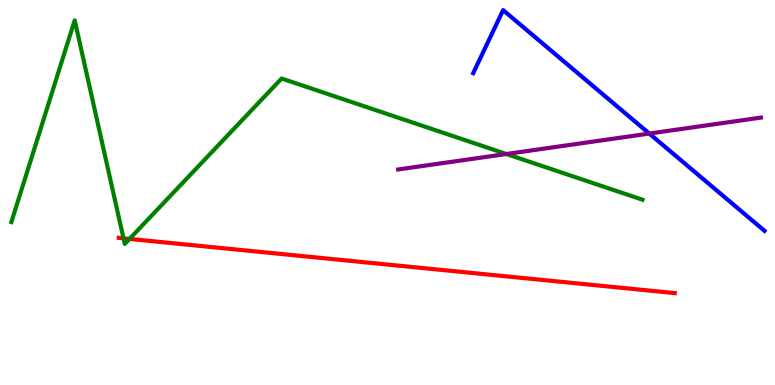[{'lines': ['blue', 'red'], 'intersections': []}, {'lines': ['green', 'red'], 'intersections': [{'x': 1.59, 'y': 3.81}, {'x': 1.67, 'y': 3.79}]}, {'lines': ['purple', 'red'], 'intersections': []}, {'lines': ['blue', 'green'], 'intersections': []}, {'lines': ['blue', 'purple'], 'intersections': [{'x': 8.38, 'y': 6.53}]}, {'lines': ['green', 'purple'], 'intersections': [{'x': 6.53, 'y': 6.0}]}]